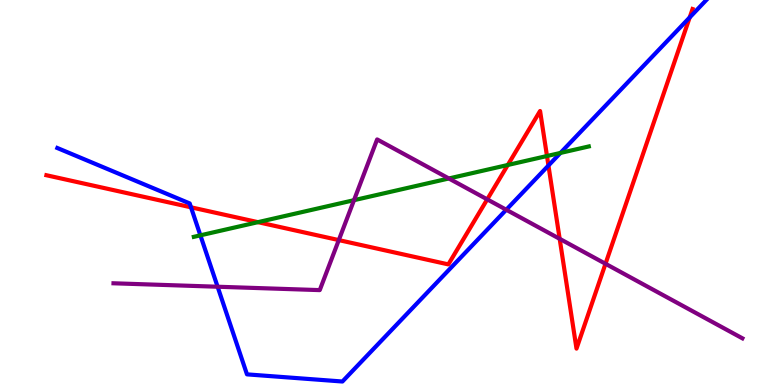[{'lines': ['blue', 'red'], 'intersections': [{'x': 2.46, 'y': 4.62}, {'x': 7.08, 'y': 5.7}, {'x': 8.9, 'y': 9.55}]}, {'lines': ['green', 'red'], 'intersections': [{'x': 3.33, 'y': 4.23}, {'x': 6.55, 'y': 5.71}, {'x': 7.06, 'y': 5.95}]}, {'lines': ['purple', 'red'], 'intersections': [{'x': 4.37, 'y': 3.76}, {'x': 6.29, 'y': 4.82}, {'x': 7.22, 'y': 3.8}, {'x': 7.81, 'y': 3.15}]}, {'lines': ['blue', 'green'], 'intersections': [{'x': 2.59, 'y': 3.89}, {'x': 7.23, 'y': 6.03}]}, {'lines': ['blue', 'purple'], 'intersections': [{'x': 2.81, 'y': 2.55}, {'x': 6.53, 'y': 4.55}]}, {'lines': ['green', 'purple'], 'intersections': [{'x': 4.57, 'y': 4.8}, {'x': 5.79, 'y': 5.36}]}]